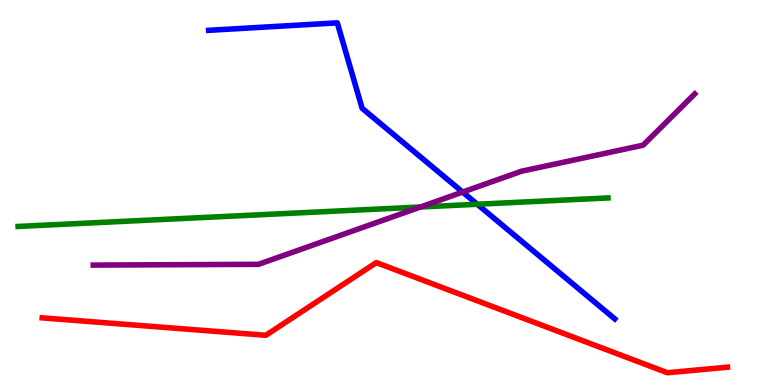[{'lines': ['blue', 'red'], 'intersections': []}, {'lines': ['green', 'red'], 'intersections': []}, {'lines': ['purple', 'red'], 'intersections': []}, {'lines': ['blue', 'green'], 'intersections': [{'x': 6.16, 'y': 4.69}]}, {'lines': ['blue', 'purple'], 'intersections': [{'x': 5.97, 'y': 5.01}]}, {'lines': ['green', 'purple'], 'intersections': [{'x': 5.43, 'y': 4.62}]}]